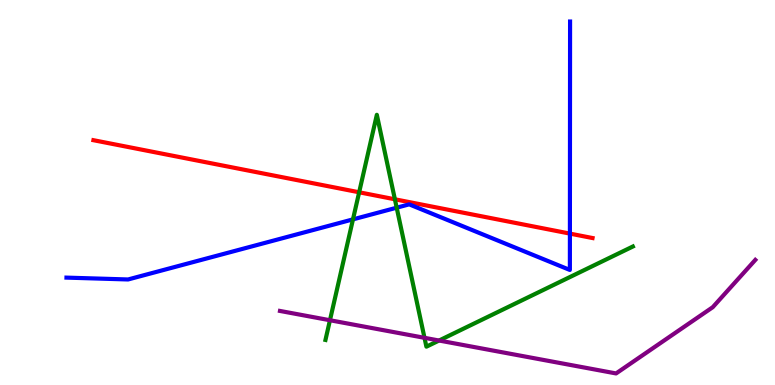[{'lines': ['blue', 'red'], 'intersections': [{'x': 7.35, 'y': 3.93}]}, {'lines': ['green', 'red'], 'intersections': [{'x': 4.63, 'y': 5.01}, {'x': 5.1, 'y': 4.82}]}, {'lines': ['purple', 'red'], 'intersections': []}, {'lines': ['blue', 'green'], 'intersections': [{'x': 4.55, 'y': 4.3}, {'x': 5.12, 'y': 4.61}]}, {'lines': ['blue', 'purple'], 'intersections': []}, {'lines': ['green', 'purple'], 'intersections': [{'x': 4.26, 'y': 1.68}, {'x': 5.48, 'y': 1.23}, {'x': 5.67, 'y': 1.16}]}]